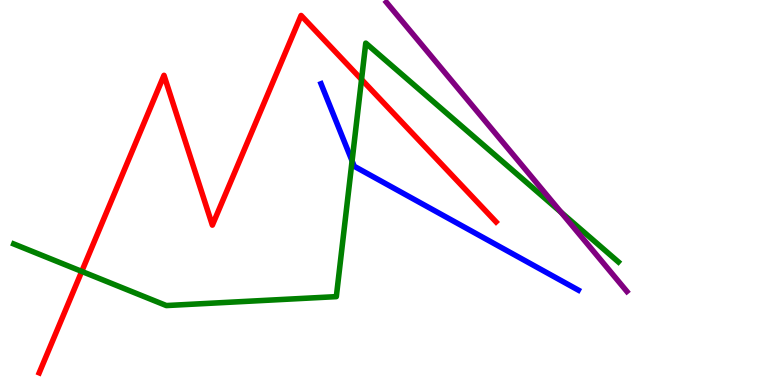[{'lines': ['blue', 'red'], 'intersections': []}, {'lines': ['green', 'red'], 'intersections': [{'x': 1.05, 'y': 2.95}, {'x': 4.67, 'y': 7.94}]}, {'lines': ['purple', 'red'], 'intersections': []}, {'lines': ['blue', 'green'], 'intersections': [{'x': 4.54, 'y': 5.82}]}, {'lines': ['blue', 'purple'], 'intersections': []}, {'lines': ['green', 'purple'], 'intersections': [{'x': 7.24, 'y': 4.49}]}]